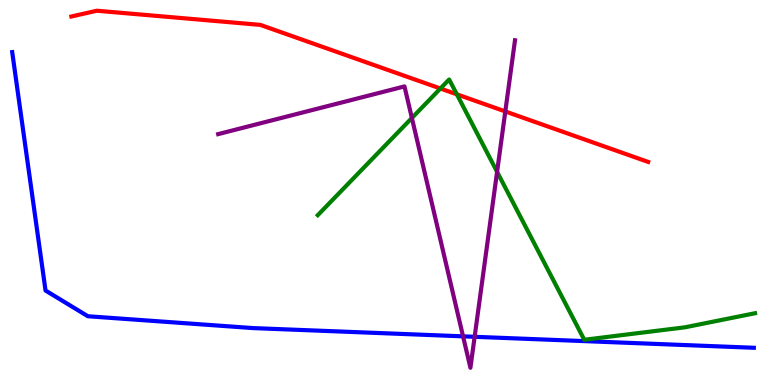[{'lines': ['blue', 'red'], 'intersections': []}, {'lines': ['green', 'red'], 'intersections': [{'x': 5.68, 'y': 7.7}, {'x': 5.89, 'y': 7.55}]}, {'lines': ['purple', 'red'], 'intersections': [{'x': 6.52, 'y': 7.11}]}, {'lines': ['blue', 'green'], 'intersections': []}, {'lines': ['blue', 'purple'], 'intersections': [{'x': 5.97, 'y': 1.26}, {'x': 6.12, 'y': 1.25}]}, {'lines': ['green', 'purple'], 'intersections': [{'x': 5.31, 'y': 6.94}, {'x': 6.41, 'y': 5.54}]}]